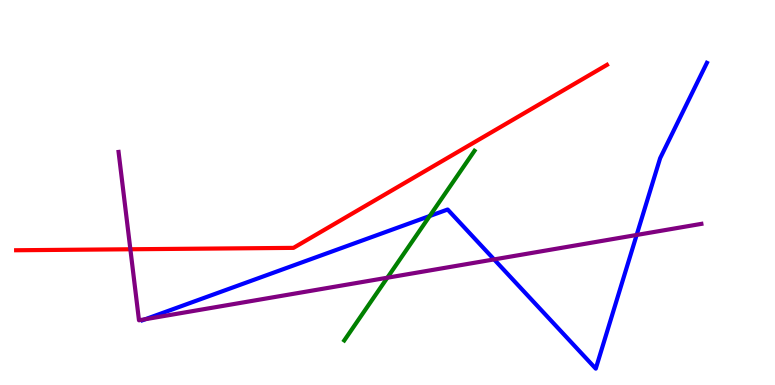[{'lines': ['blue', 'red'], 'intersections': []}, {'lines': ['green', 'red'], 'intersections': []}, {'lines': ['purple', 'red'], 'intersections': [{'x': 1.68, 'y': 3.53}]}, {'lines': ['blue', 'green'], 'intersections': [{'x': 5.54, 'y': 4.39}]}, {'lines': ['blue', 'purple'], 'intersections': [{'x': 1.88, 'y': 1.71}, {'x': 6.38, 'y': 3.26}, {'x': 8.21, 'y': 3.9}]}, {'lines': ['green', 'purple'], 'intersections': [{'x': 5.0, 'y': 2.79}]}]